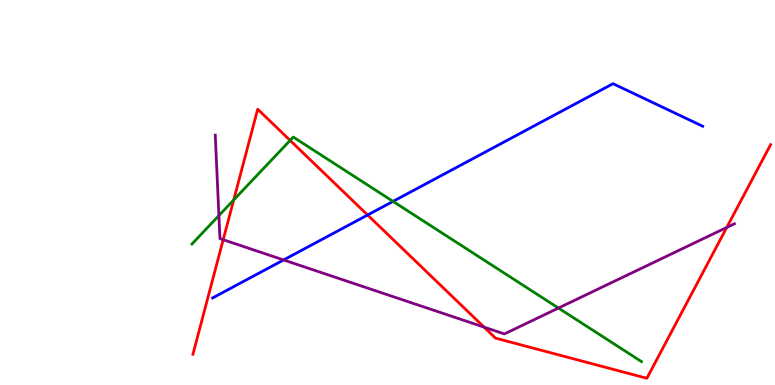[{'lines': ['blue', 'red'], 'intersections': [{'x': 4.74, 'y': 4.42}]}, {'lines': ['green', 'red'], 'intersections': [{'x': 3.02, 'y': 4.81}, {'x': 3.74, 'y': 6.35}]}, {'lines': ['purple', 'red'], 'intersections': [{'x': 2.88, 'y': 3.77}, {'x': 6.25, 'y': 1.5}, {'x': 9.38, 'y': 4.09}]}, {'lines': ['blue', 'green'], 'intersections': [{'x': 5.07, 'y': 4.77}]}, {'lines': ['blue', 'purple'], 'intersections': [{'x': 3.66, 'y': 3.25}]}, {'lines': ['green', 'purple'], 'intersections': [{'x': 2.82, 'y': 4.4}, {'x': 7.21, 'y': 2.0}]}]